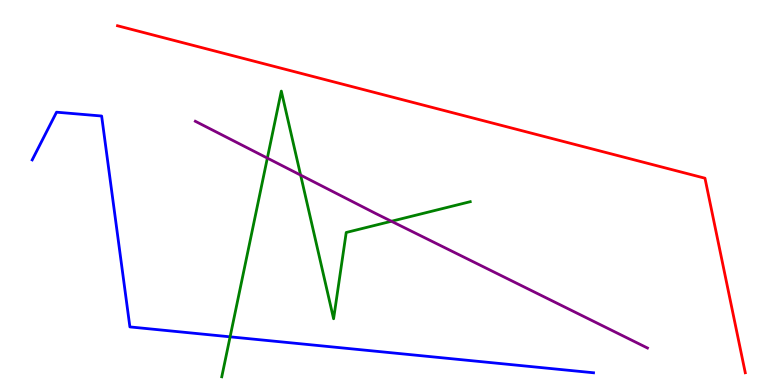[{'lines': ['blue', 'red'], 'intersections': []}, {'lines': ['green', 'red'], 'intersections': []}, {'lines': ['purple', 'red'], 'intersections': []}, {'lines': ['blue', 'green'], 'intersections': [{'x': 2.97, 'y': 1.25}]}, {'lines': ['blue', 'purple'], 'intersections': []}, {'lines': ['green', 'purple'], 'intersections': [{'x': 3.45, 'y': 5.89}, {'x': 3.88, 'y': 5.45}, {'x': 5.05, 'y': 4.25}]}]